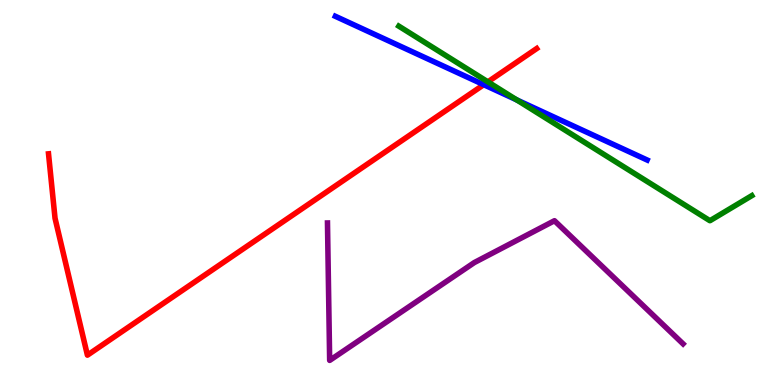[{'lines': ['blue', 'red'], 'intersections': [{'x': 6.24, 'y': 7.8}]}, {'lines': ['green', 'red'], 'intersections': [{'x': 6.3, 'y': 7.87}]}, {'lines': ['purple', 'red'], 'intersections': []}, {'lines': ['blue', 'green'], 'intersections': [{'x': 6.67, 'y': 7.41}]}, {'lines': ['blue', 'purple'], 'intersections': []}, {'lines': ['green', 'purple'], 'intersections': []}]